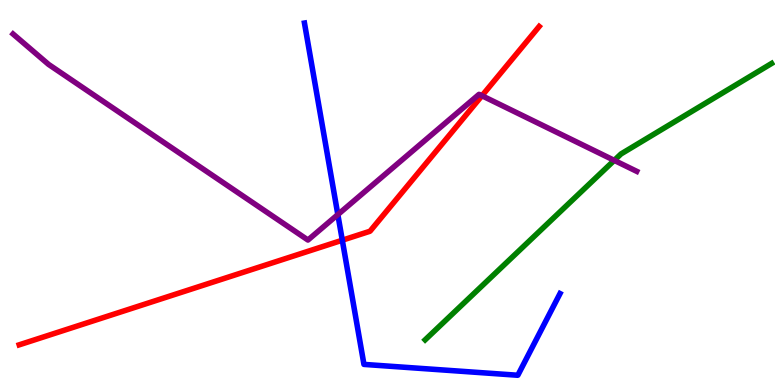[{'lines': ['blue', 'red'], 'intersections': [{'x': 4.42, 'y': 3.76}]}, {'lines': ['green', 'red'], 'intersections': []}, {'lines': ['purple', 'red'], 'intersections': [{'x': 6.22, 'y': 7.51}]}, {'lines': ['blue', 'green'], 'intersections': []}, {'lines': ['blue', 'purple'], 'intersections': [{'x': 4.36, 'y': 4.43}]}, {'lines': ['green', 'purple'], 'intersections': [{'x': 7.93, 'y': 5.83}]}]